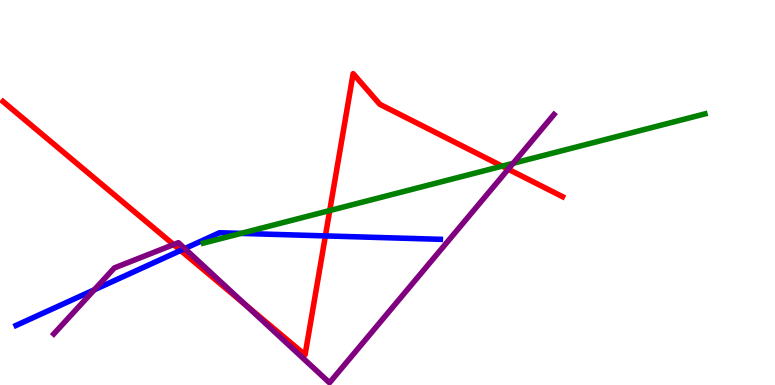[{'lines': ['blue', 'red'], 'intersections': [{'x': 2.33, 'y': 3.49}, {'x': 4.2, 'y': 3.87}]}, {'lines': ['green', 'red'], 'intersections': [{'x': 4.25, 'y': 4.53}, {'x': 6.48, 'y': 5.68}]}, {'lines': ['purple', 'red'], 'intersections': [{'x': 2.24, 'y': 3.65}, {'x': 3.17, 'y': 2.08}, {'x': 6.56, 'y': 5.6}]}, {'lines': ['blue', 'green'], 'intersections': [{'x': 3.11, 'y': 3.94}]}, {'lines': ['blue', 'purple'], 'intersections': [{'x': 1.22, 'y': 2.47}, {'x': 2.38, 'y': 3.54}]}, {'lines': ['green', 'purple'], 'intersections': [{'x': 6.62, 'y': 5.76}]}]